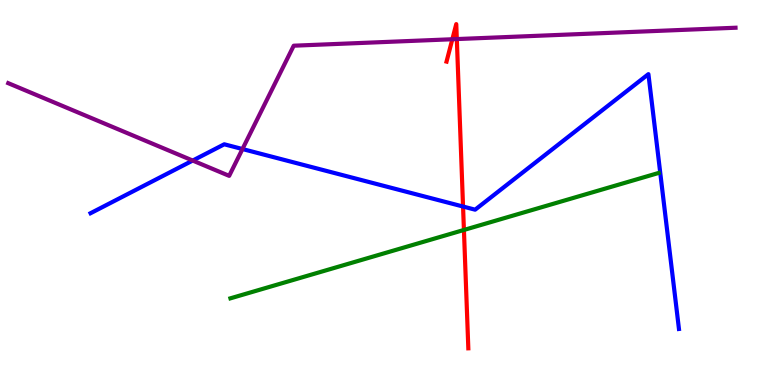[{'lines': ['blue', 'red'], 'intersections': [{'x': 5.97, 'y': 4.64}]}, {'lines': ['green', 'red'], 'intersections': [{'x': 5.99, 'y': 4.03}]}, {'lines': ['purple', 'red'], 'intersections': [{'x': 5.84, 'y': 8.98}, {'x': 5.89, 'y': 8.99}]}, {'lines': ['blue', 'green'], 'intersections': []}, {'lines': ['blue', 'purple'], 'intersections': [{'x': 2.49, 'y': 5.83}, {'x': 3.13, 'y': 6.13}]}, {'lines': ['green', 'purple'], 'intersections': []}]